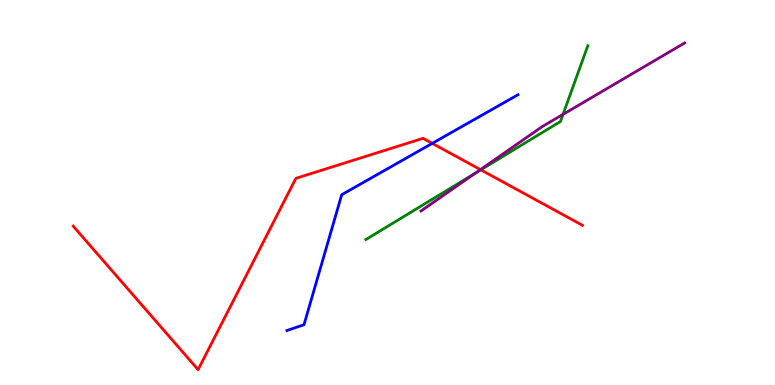[{'lines': ['blue', 'red'], 'intersections': [{'x': 5.58, 'y': 6.28}]}, {'lines': ['green', 'red'], 'intersections': [{'x': 6.2, 'y': 5.59}]}, {'lines': ['purple', 'red'], 'intersections': [{'x': 6.2, 'y': 5.59}]}, {'lines': ['blue', 'green'], 'intersections': []}, {'lines': ['blue', 'purple'], 'intersections': []}, {'lines': ['green', 'purple'], 'intersections': [{'x': 6.14, 'y': 5.51}, {'x': 7.27, 'y': 7.03}]}]